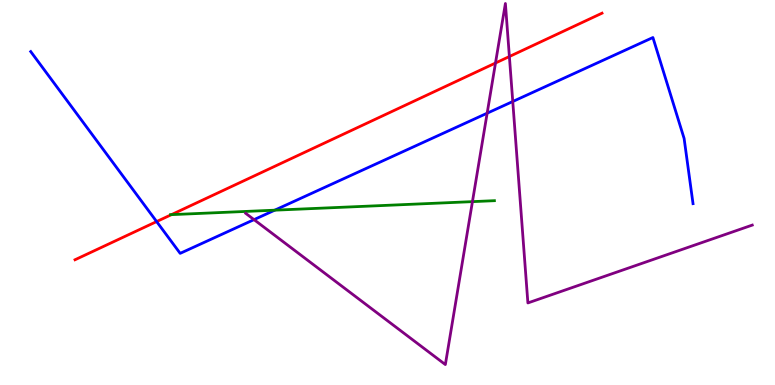[{'lines': ['blue', 'red'], 'intersections': [{'x': 2.02, 'y': 4.24}]}, {'lines': ['green', 'red'], 'intersections': [{'x': 2.21, 'y': 4.42}]}, {'lines': ['purple', 'red'], 'intersections': [{'x': 6.39, 'y': 8.36}, {'x': 6.57, 'y': 8.53}]}, {'lines': ['blue', 'green'], 'intersections': [{'x': 3.54, 'y': 4.54}]}, {'lines': ['blue', 'purple'], 'intersections': [{'x': 3.28, 'y': 4.3}, {'x': 6.29, 'y': 7.06}, {'x': 6.62, 'y': 7.36}]}, {'lines': ['green', 'purple'], 'intersections': [{'x': 6.1, 'y': 4.76}]}]